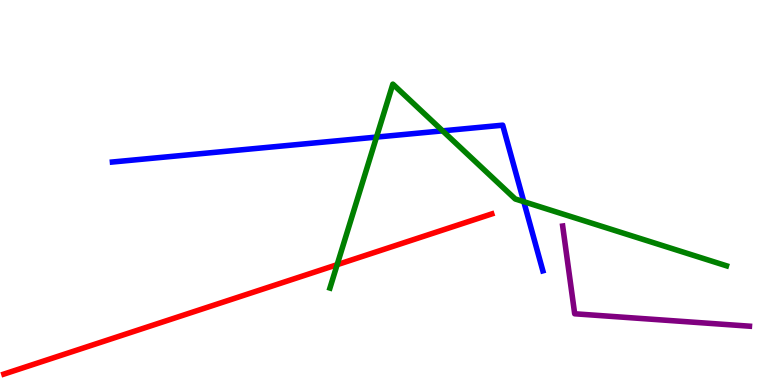[{'lines': ['blue', 'red'], 'intersections': []}, {'lines': ['green', 'red'], 'intersections': [{'x': 4.35, 'y': 3.12}]}, {'lines': ['purple', 'red'], 'intersections': []}, {'lines': ['blue', 'green'], 'intersections': [{'x': 4.86, 'y': 6.44}, {'x': 5.71, 'y': 6.6}, {'x': 6.76, 'y': 4.76}]}, {'lines': ['blue', 'purple'], 'intersections': []}, {'lines': ['green', 'purple'], 'intersections': []}]